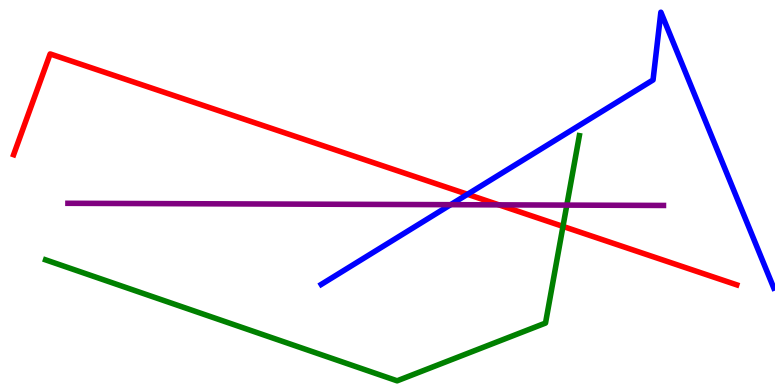[{'lines': ['blue', 'red'], 'intersections': [{'x': 6.03, 'y': 4.95}]}, {'lines': ['green', 'red'], 'intersections': [{'x': 7.26, 'y': 4.12}]}, {'lines': ['purple', 'red'], 'intersections': [{'x': 6.44, 'y': 4.68}]}, {'lines': ['blue', 'green'], 'intersections': []}, {'lines': ['blue', 'purple'], 'intersections': [{'x': 5.81, 'y': 4.68}]}, {'lines': ['green', 'purple'], 'intersections': [{'x': 7.31, 'y': 4.67}]}]